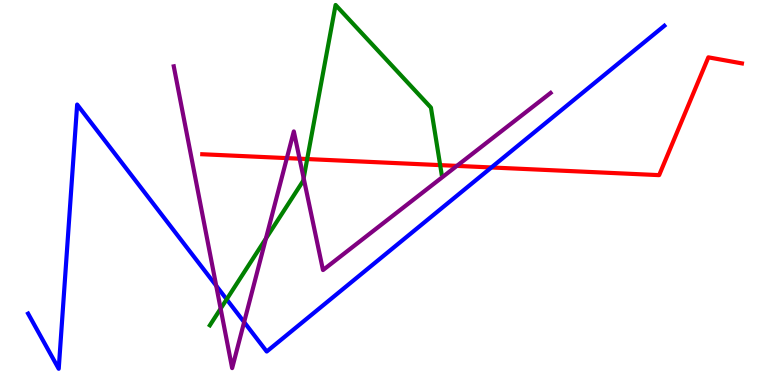[{'lines': ['blue', 'red'], 'intersections': [{'x': 6.34, 'y': 5.65}]}, {'lines': ['green', 'red'], 'intersections': [{'x': 3.96, 'y': 5.87}, {'x': 5.68, 'y': 5.71}]}, {'lines': ['purple', 'red'], 'intersections': [{'x': 3.7, 'y': 5.89}, {'x': 3.87, 'y': 5.88}, {'x': 5.9, 'y': 5.69}]}, {'lines': ['blue', 'green'], 'intersections': [{'x': 2.92, 'y': 2.23}]}, {'lines': ['blue', 'purple'], 'intersections': [{'x': 2.79, 'y': 2.58}, {'x': 3.15, 'y': 1.63}]}, {'lines': ['green', 'purple'], 'intersections': [{'x': 2.85, 'y': 1.98}, {'x': 3.43, 'y': 3.8}, {'x': 3.92, 'y': 5.37}]}]